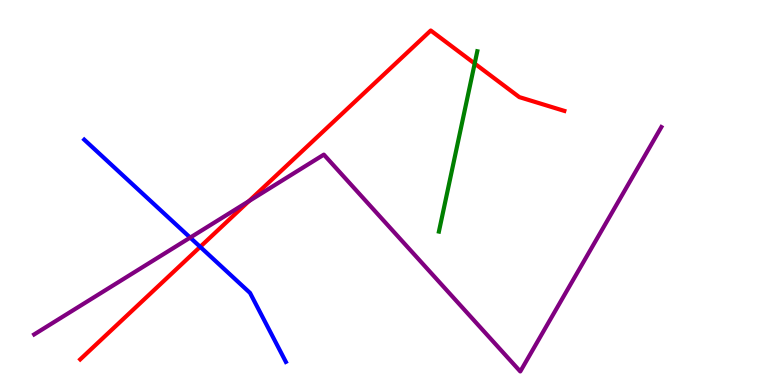[{'lines': ['blue', 'red'], 'intersections': [{'x': 2.58, 'y': 3.59}]}, {'lines': ['green', 'red'], 'intersections': [{'x': 6.12, 'y': 8.35}]}, {'lines': ['purple', 'red'], 'intersections': [{'x': 3.21, 'y': 4.77}]}, {'lines': ['blue', 'green'], 'intersections': []}, {'lines': ['blue', 'purple'], 'intersections': [{'x': 2.45, 'y': 3.83}]}, {'lines': ['green', 'purple'], 'intersections': []}]